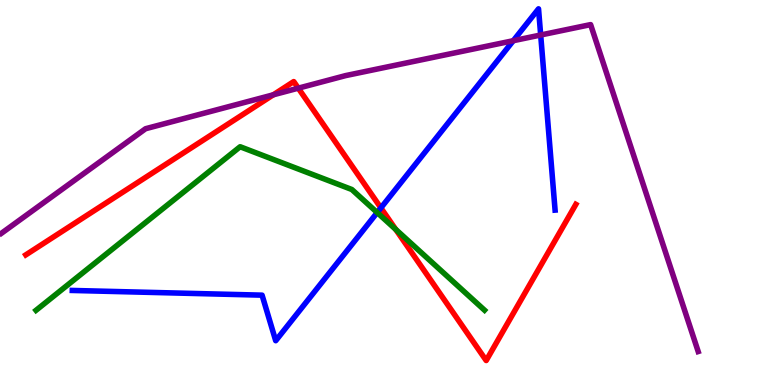[{'lines': ['blue', 'red'], 'intersections': [{'x': 4.91, 'y': 4.6}]}, {'lines': ['green', 'red'], 'intersections': [{'x': 5.11, 'y': 4.04}]}, {'lines': ['purple', 'red'], 'intersections': [{'x': 3.53, 'y': 7.54}, {'x': 3.85, 'y': 7.71}]}, {'lines': ['blue', 'green'], 'intersections': [{'x': 4.87, 'y': 4.48}]}, {'lines': ['blue', 'purple'], 'intersections': [{'x': 6.62, 'y': 8.94}, {'x': 6.98, 'y': 9.09}]}, {'lines': ['green', 'purple'], 'intersections': []}]